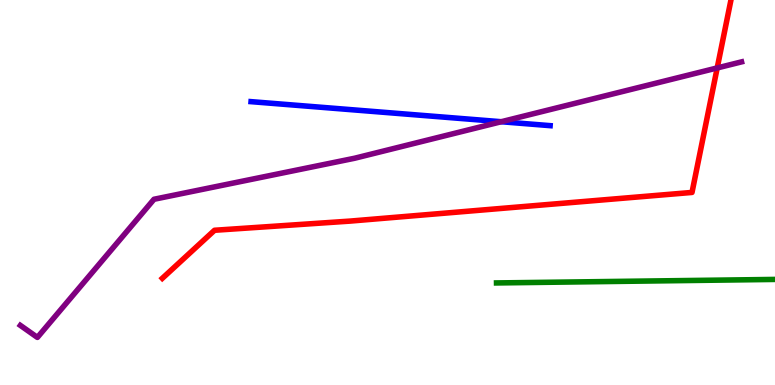[{'lines': ['blue', 'red'], 'intersections': []}, {'lines': ['green', 'red'], 'intersections': []}, {'lines': ['purple', 'red'], 'intersections': [{'x': 9.25, 'y': 8.24}]}, {'lines': ['blue', 'green'], 'intersections': []}, {'lines': ['blue', 'purple'], 'intersections': [{'x': 6.47, 'y': 6.84}]}, {'lines': ['green', 'purple'], 'intersections': []}]